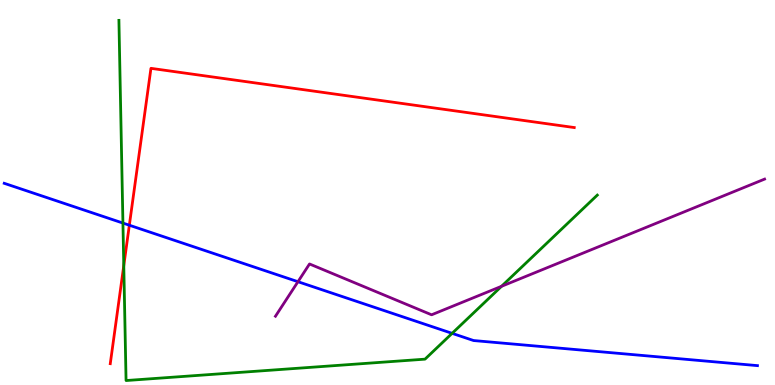[{'lines': ['blue', 'red'], 'intersections': [{'x': 1.67, 'y': 4.15}]}, {'lines': ['green', 'red'], 'intersections': [{'x': 1.6, 'y': 3.1}]}, {'lines': ['purple', 'red'], 'intersections': []}, {'lines': ['blue', 'green'], 'intersections': [{'x': 1.59, 'y': 4.21}, {'x': 5.83, 'y': 1.34}]}, {'lines': ['blue', 'purple'], 'intersections': [{'x': 3.84, 'y': 2.68}]}, {'lines': ['green', 'purple'], 'intersections': [{'x': 6.47, 'y': 2.56}]}]